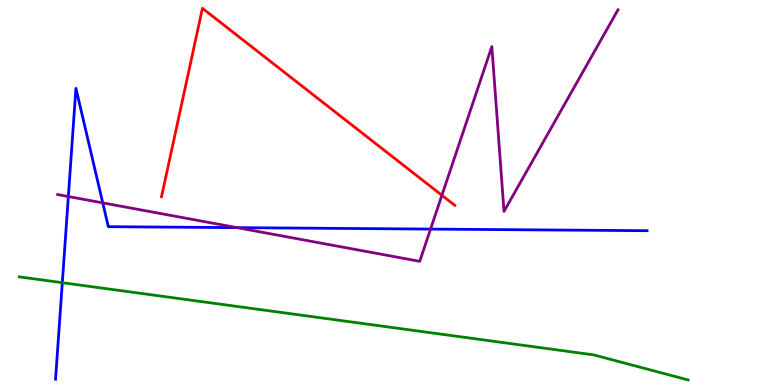[{'lines': ['blue', 'red'], 'intersections': []}, {'lines': ['green', 'red'], 'intersections': []}, {'lines': ['purple', 'red'], 'intersections': [{'x': 5.7, 'y': 4.93}]}, {'lines': ['blue', 'green'], 'intersections': [{'x': 0.804, 'y': 2.66}]}, {'lines': ['blue', 'purple'], 'intersections': [{'x': 0.882, 'y': 4.9}, {'x': 1.33, 'y': 4.73}, {'x': 3.06, 'y': 4.09}, {'x': 5.56, 'y': 4.05}]}, {'lines': ['green', 'purple'], 'intersections': []}]